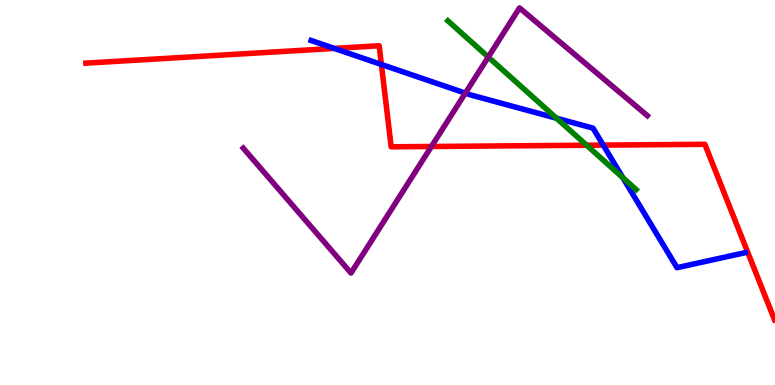[{'lines': ['blue', 'red'], 'intersections': [{'x': 4.31, 'y': 8.74}, {'x': 4.92, 'y': 8.33}, {'x': 7.78, 'y': 6.23}]}, {'lines': ['green', 'red'], 'intersections': [{'x': 7.57, 'y': 6.23}]}, {'lines': ['purple', 'red'], 'intersections': [{'x': 5.57, 'y': 6.2}]}, {'lines': ['blue', 'green'], 'intersections': [{'x': 7.18, 'y': 6.93}, {'x': 8.04, 'y': 5.38}]}, {'lines': ['blue', 'purple'], 'intersections': [{'x': 6.0, 'y': 7.58}]}, {'lines': ['green', 'purple'], 'intersections': [{'x': 6.3, 'y': 8.52}]}]